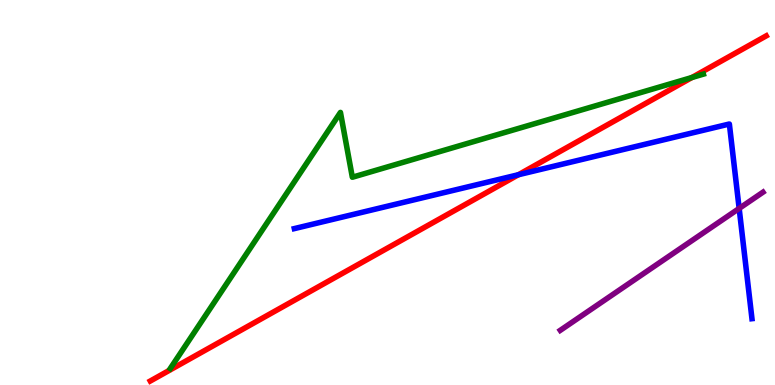[{'lines': ['blue', 'red'], 'intersections': [{'x': 6.69, 'y': 5.46}]}, {'lines': ['green', 'red'], 'intersections': [{'x': 8.93, 'y': 7.99}]}, {'lines': ['purple', 'red'], 'intersections': []}, {'lines': ['blue', 'green'], 'intersections': []}, {'lines': ['blue', 'purple'], 'intersections': [{'x': 9.54, 'y': 4.59}]}, {'lines': ['green', 'purple'], 'intersections': []}]